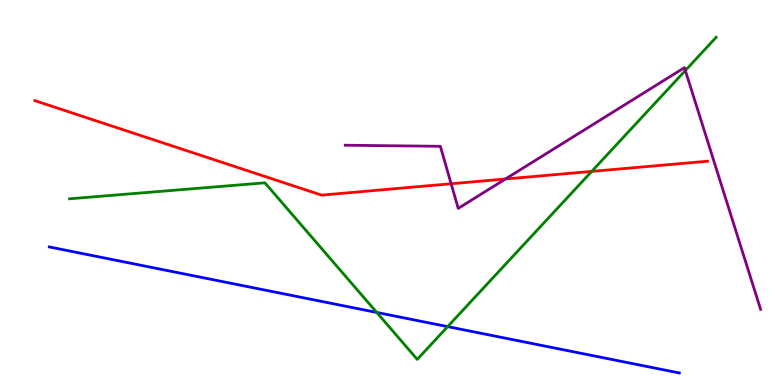[{'lines': ['blue', 'red'], 'intersections': []}, {'lines': ['green', 'red'], 'intersections': [{'x': 7.63, 'y': 5.55}]}, {'lines': ['purple', 'red'], 'intersections': [{'x': 5.82, 'y': 5.23}, {'x': 6.52, 'y': 5.35}]}, {'lines': ['blue', 'green'], 'intersections': [{'x': 4.86, 'y': 1.88}, {'x': 5.78, 'y': 1.52}]}, {'lines': ['blue', 'purple'], 'intersections': []}, {'lines': ['green', 'purple'], 'intersections': [{'x': 8.84, 'y': 8.17}]}]